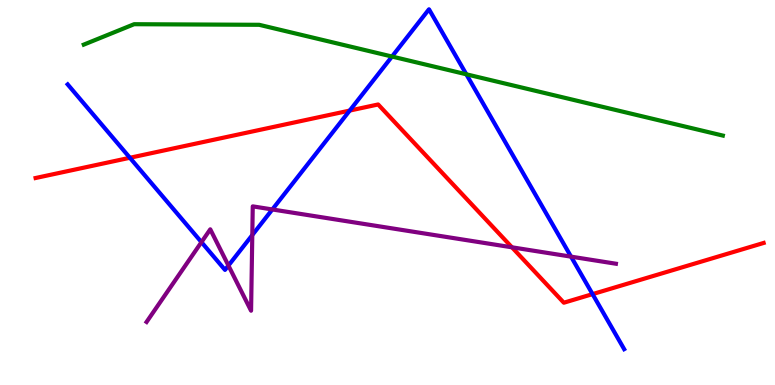[{'lines': ['blue', 'red'], 'intersections': [{'x': 1.68, 'y': 5.9}, {'x': 4.51, 'y': 7.13}, {'x': 7.65, 'y': 2.36}]}, {'lines': ['green', 'red'], 'intersections': []}, {'lines': ['purple', 'red'], 'intersections': [{'x': 6.61, 'y': 3.58}]}, {'lines': ['blue', 'green'], 'intersections': [{'x': 5.06, 'y': 8.53}, {'x': 6.02, 'y': 8.07}]}, {'lines': ['blue', 'purple'], 'intersections': [{'x': 2.6, 'y': 3.71}, {'x': 2.95, 'y': 3.1}, {'x': 3.26, 'y': 3.89}, {'x': 3.51, 'y': 4.56}, {'x': 7.37, 'y': 3.33}]}, {'lines': ['green', 'purple'], 'intersections': []}]